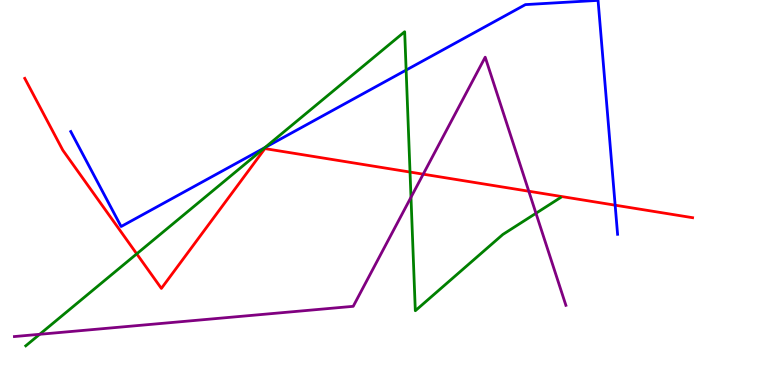[{'lines': ['blue', 'red'], 'intersections': [{'x': 7.94, 'y': 4.67}]}, {'lines': ['green', 'red'], 'intersections': [{'x': 1.76, 'y': 3.41}, {'x': 5.29, 'y': 5.53}]}, {'lines': ['purple', 'red'], 'intersections': [{'x': 5.46, 'y': 5.48}, {'x': 6.82, 'y': 5.03}]}, {'lines': ['blue', 'green'], 'intersections': [{'x': 3.42, 'y': 6.17}, {'x': 5.24, 'y': 8.18}]}, {'lines': ['blue', 'purple'], 'intersections': []}, {'lines': ['green', 'purple'], 'intersections': [{'x': 0.512, 'y': 1.32}, {'x': 5.3, 'y': 4.88}, {'x': 6.92, 'y': 4.46}]}]